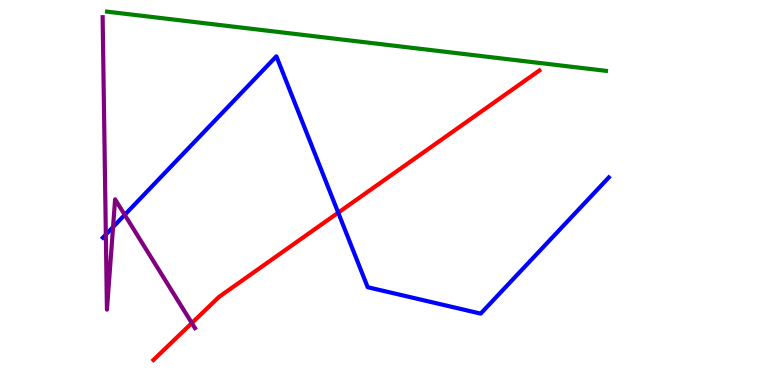[{'lines': ['blue', 'red'], 'intersections': [{'x': 4.36, 'y': 4.48}]}, {'lines': ['green', 'red'], 'intersections': []}, {'lines': ['purple', 'red'], 'intersections': [{'x': 2.48, 'y': 1.61}]}, {'lines': ['blue', 'green'], 'intersections': []}, {'lines': ['blue', 'purple'], 'intersections': [{'x': 1.37, 'y': 3.91}, {'x': 1.46, 'y': 4.1}, {'x': 1.61, 'y': 4.42}]}, {'lines': ['green', 'purple'], 'intersections': []}]